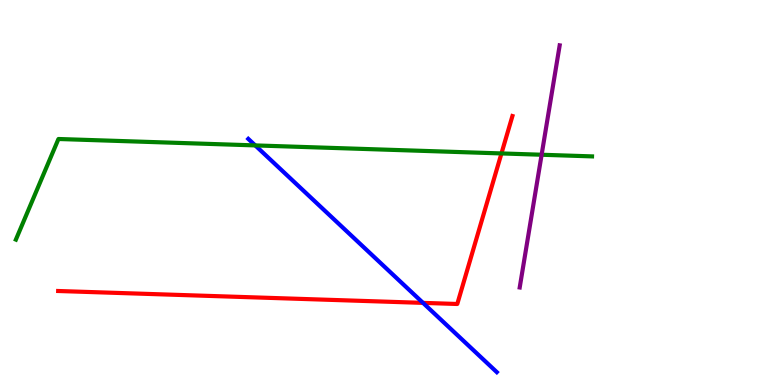[{'lines': ['blue', 'red'], 'intersections': [{'x': 5.46, 'y': 2.13}]}, {'lines': ['green', 'red'], 'intersections': [{'x': 6.47, 'y': 6.01}]}, {'lines': ['purple', 'red'], 'intersections': []}, {'lines': ['blue', 'green'], 'intersections': [{'x': 3.29, 'y': 6.22}]}, {'lines': ['blue', 'purple'], 'intersections': []}, {'lines': ['green', 'purple'], 'intersections': [{'x': 6.99, 'y': 5.98}]}]